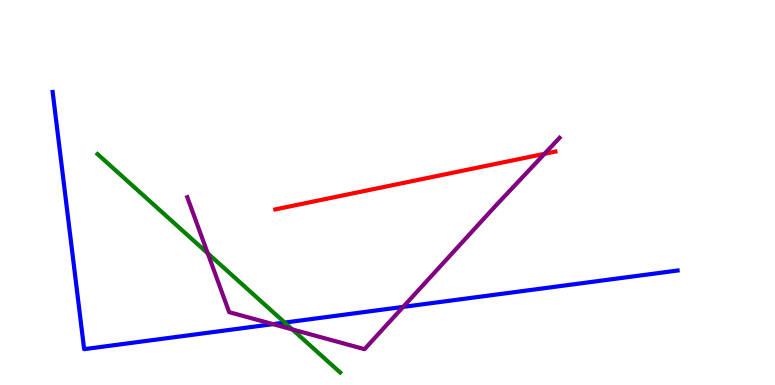[{'lines': ['blue', 'red'], 'intersections': []}, {'lines': ['green', 'red'], 'intersections': []}, {'lines': ['purple', 'red'], 'intersections': [{'x': 7.03, 'y': 6.0}]}, {'lines': ['blue', 'green'], 'intersections': [{'x': 3.67, 'y': 1.62}]}, {'lines': ['blue', 'purple'], 'intersections': [{'x': 3.52, 'y': 1.58}, {'x': 5.2, 'y': 2.03}]}, {'lines': ['green', 'purple'], 'intersections': [{'x': 2.68, 'y': 3.42}, {'x': 3.77, 'y': 1.44}]}]